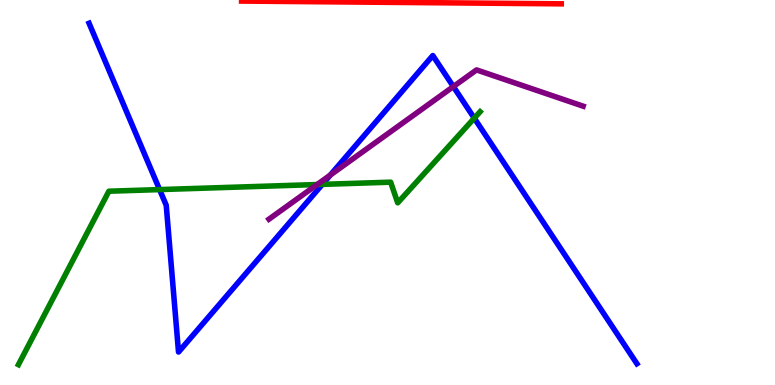[{'lines': ['blue', 'red'], 'intersections': []}, {'lines': ['green', 'red'], 'intersections': []}, {'lines': ['purple', 'red'], 'intersections': []}, {'lines': ['blue', 'green'], 'intersections': [{'x': 2.06, 'y': 5.08}, {'x': 4.16, 'y': 5.21}, {'x': 6.12, 'y': 6.93}]}, {'lines': ['blue', 'purple'], 'intersections': [{'x': 4.26, 'y': 5.45}, {'x': 5.85, 'y': 7.75}]}, {'lines': ['green', 'purple'], 'intersections': [{'x': 4.09, 'y': 5.21}]}]